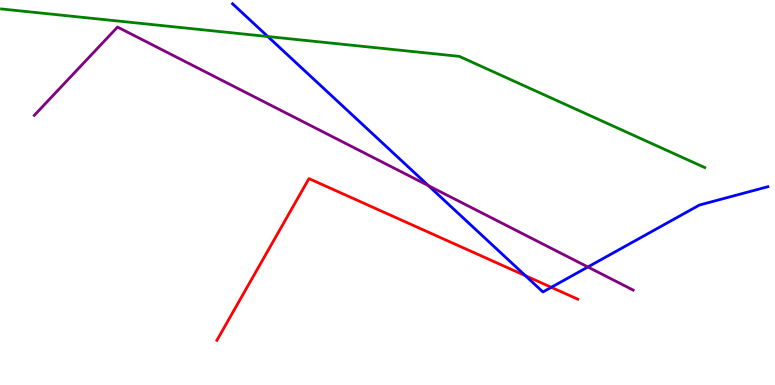[{'lines': ['blue', 'red'], 'intersections': [{'x': 6.78, 'y': 2.84}, {'x': 7.11, 'y': 2.54}]}, {'lines': ['green', 'red'], 'intersections': []}, {'lines': ['purple', 'red'], 'intersections': []}, {'lines': ['blue', 'green'], 'intersections': [{'x': 3.46, 'y': 9.05}]}, {'lines': ['blue', 'purple'], 'intersections': [{'x': 5.53, 'y': 5.18}, {'x': 7.59, 'y': 3.07}]}, {'lines': ['green', 'purple'], 'intersections': []}]